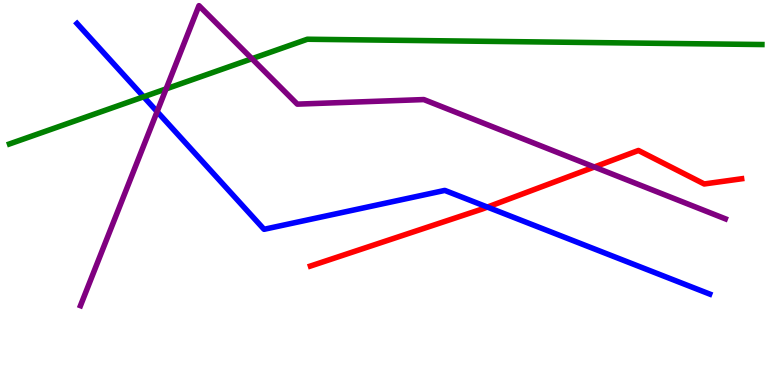[{'lines': ['blue', 'red'], 'intersections': [{'x': 6.29, 'y': 4.62}]}, {'lines': ['green', 'red'], 'intersections': []}, {'lines': ['purple', 'red'], 'intersections': [{'x': 7.67, 'y': 5.66}]}, {'lines': ['blue', 'green'], 'intersections': [{'x': 1.85, 'y': 7.49}]}, {'lines': ['blue', 'purple'], 'intersections': [{'x': 2.03, 'y': 7.1}]}, {'lines': ['green', 'purple'], 'intersections': [{'x': 2.14, 'y': 7.69}, {'x': 3.25, 'y': 8.48}]}]